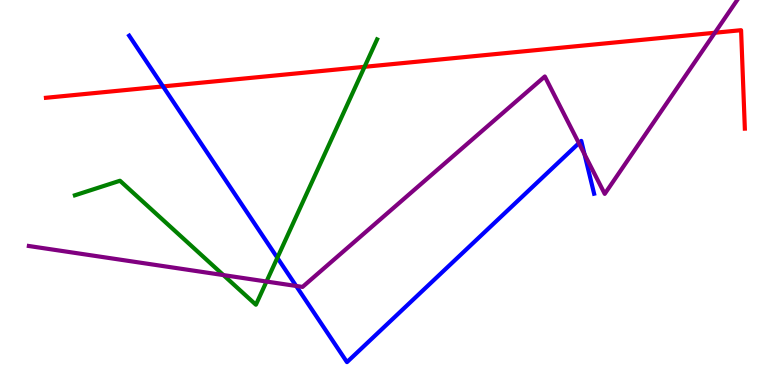[{'lines': ['blue', 'red'], 'intersections': [{'x': 2.1, 'y': 7.76}]}, {'lines': ['green', 'red'], 'intersections': [{'x': 4.7, 'y': 8.26}]}, {'lines': ['purple', 'red'], 'intersections': [{'x': 9.22, 'y': 9.15}]}, {'lines': ['blue', 'green'], 'intersections': [{'x': 3.58, 'y': 3.3}]}, {'lines': ['blue', 'purple'], 'intersections': [{'x': 3.82, 'y': 2.57}, {'x': 7.47, 'y': 6.28}, {'x': 7.54, 'y': 5.99}]}, {'lines': ['green', 'purple'], 'intersections': [{'x': 2.88, 'y': 2.85}, {'x': 3.44, 'y': 2.69}]}]